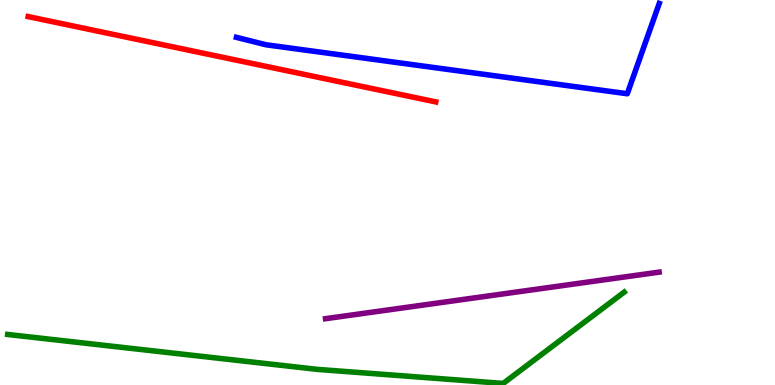[{'lines': ['blue', 'red'], 'intersections': []}, {'lines': ['green', 'red'], 'intersections': []}, {'lines': ['purple', 'red'], 'intersections': []}, {'lines': ['blue', 'green'], 'intersections': []}, {'lines': ['blue', 'purple'], 'intersections': []}, {'lines': ['green', 'purple'], 'intersections': []}]